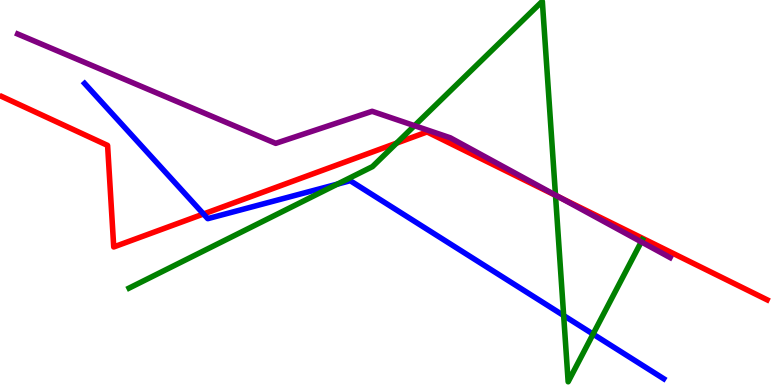[{'lines': ['blue', 'red'], 'intersections': [{'x': 2.63, 'y': 4.44}]}, {'lines': ['green', 'red'], 'intersections': [{'x': 5.12, 'y': 6.28}, {'x': 7.17, 'y': 4.93}]}, {'lines': ['purple', 'red'], 'intersections': [{'x': 7.22, 'y': 4.87}]}, {'lines': ['blue', 'green'], 'intersections': [{'x': 4.35, 'y': 5.22}, {'x': 7.27, 'y': 1.8}, {'x': 7.65, 'y': 1.32}]}, {'lines': ['blue', 'purple'], 'intersections': []}, {'lines': ['green', 'purple'], 'intersections': [{'x': 5.35, 'y': 6.74}, {'x': 7.17, 'y': 4.93}, {'x': 8.27, 'y': 3.72}]}]